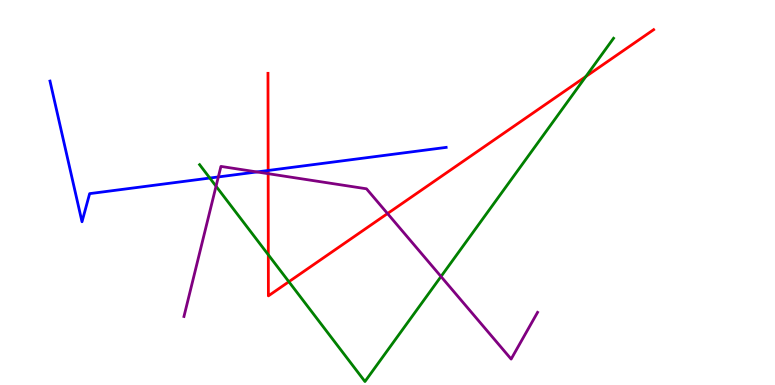[{'lines': ['blue', 'red'], 'intersections': [{'x': 3.46, 'y': 5.57}]}, {'lines': ['green', 'red'], 'intersections': [{'x': 3.46, 'y': 3.38}, {'x': 3.73, 'y': 2.68}, {'x': 7.56, 'y': 8.01}]}, {'lines': ['purple', 'red'], 'intersections': [{'x': 3.46, 'y': 5.49}, {'x': 5.0, 'y': 4.45}]}, {'lines': ['blue', 'green'], 'intersections': [{'x': 2.71, 'y': 5.38}]}, {'lines': ['blue', 'purple'], 'intersections': [{'x': 2.82, 'y': 5.4}, {'x': 3.31, 'y': 5.53}]}, {'lines': ['green', 'purple'], 'intersections': [{'x': 2.79, 'y': 5.16}, {'x': 5.69, 'y': 2.82}]}]